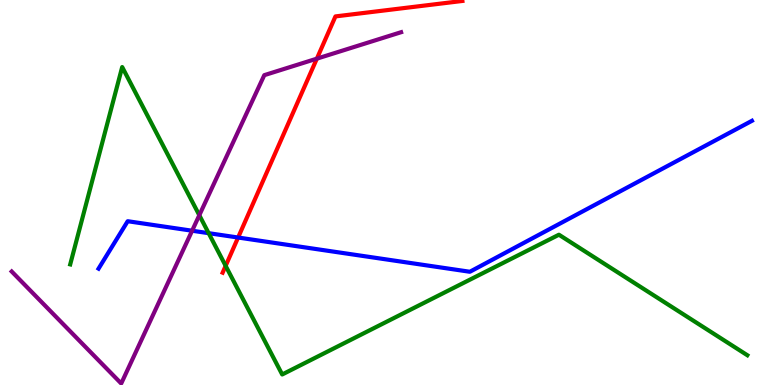[{'lines': ['blue', 'red'], 'intersections': [{'x': 3.07, 'y': 3.83}]}, {'lines': ['green', 'red'], 'intersections': [{'x': 2.91, 'y': 3.1}]}, {'lines': ['purple', 'red'], 'intersections': [{'x': 4.09, 'y': 8.48}]}, {'lines': ['blue', 'green'], 'intersections': [{'x': 2.69, 'y': 3.94}]}, {'lines': ['blue', 'purple'], 'intersections': [{'x': 2.48, 'y': 4.01}]}, {'lines': ['green', 'purple'], 'intersections': [{'x': 2.57, 'y': 4.41}]}]